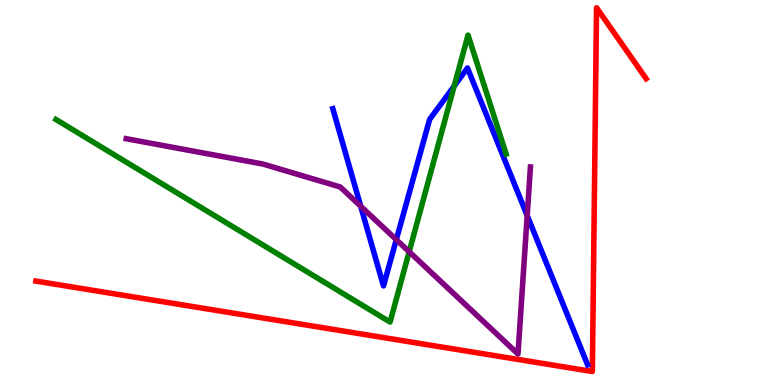[{'lines': ['blue', 'red'], 'intersections': []}, {'lines': ['green', 'red'], 'intersections': []}, {'lines': ['purple', 'red'], 'intersections': []}, {'lines': ['blue', 'green'], 'intersections': [{'x': 5.86, 'y': 7.77}]}, {'lines': ['blue', 'purple'], 'intersections': [{'x': 4.65, 'y': 4.64}, {'x': 5.11, 'y': 3.78}, {'x': 6.8, 'y': 4.4}]}, {'lines': ['green', 'purple'], 'intersections': [{'x': 5.28, 'y': 3.46}]}]